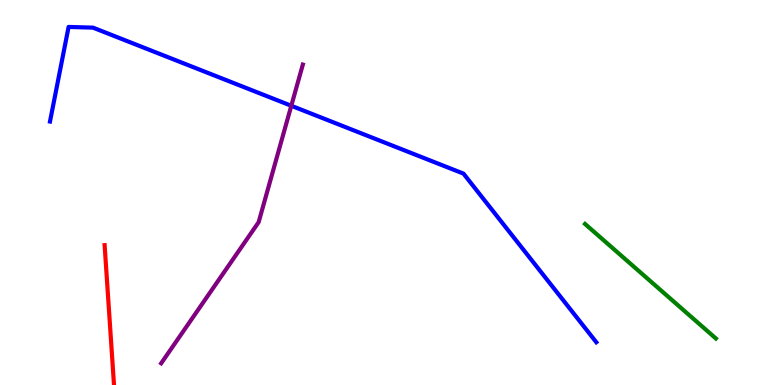[{'lines': ['blue', 'red'], 'intersections': []}, {'lines': ['green', 'red'], 'intersections': []}, {'lines': ['purple', 'red'], 'intersections': []}, {'lines': ['blue', 'green'], 'intersections': []}, {'lines': ['blue', 'purple'], 'intersections': [{'x': 3.76, 'y': 7.25}]}, {'lines': ['green', 'purple'], 'intersections': []}]